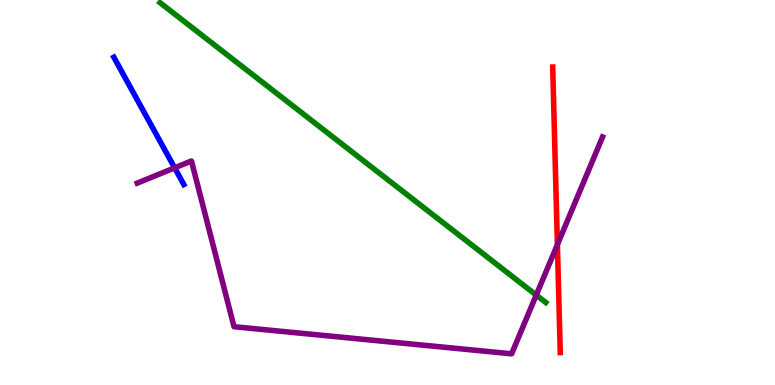[{'lines': ['blue', 'red'], 'intersections': []}, {'lines': ['green', 'red'], 'intersections': []}, {'lines': ['purple', 'red'], 'intersections': [{'x': 7.19, 'y': 3.65}]}, {'lines': ['blue', 'green'], 'intersections': []}, {'lines': ['blue', 'purple'], 'intersections': [{'x': 2.25, 'y': 5.64}]}, {'lines': ['green', 'purple'], 'intersections': [{'x': 6.92, 'y': 2.34}]}]